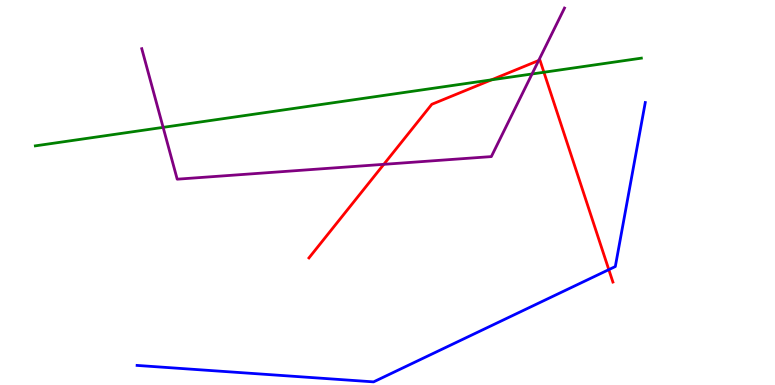[{'lines': ['blue', 'red'], 'intersections': [{'x': 7.86, 'y': 3.0}]}, {'lines': ['green', 'red'], 'intersections': [{'x': 6.34, 'y': 7.93}, {'x': 7.02, 'y': 8.12}]}, {'lines': ['purple', 'red'], 'intersections': [{'x': 4.95, 'y': 5.73}, {'x': 6.95, 'y': 8.43}]}, {'lines': ['blue', 'green'], 'intersections': []}, {'lines': ['blue', 'purple'], 'intersections': []}, {'lines': ['green', 'purple'], 'intersections': [{'x': 2.1, 'y': 6.69}, {'x': 6.86, 'y': 8.08}]}]